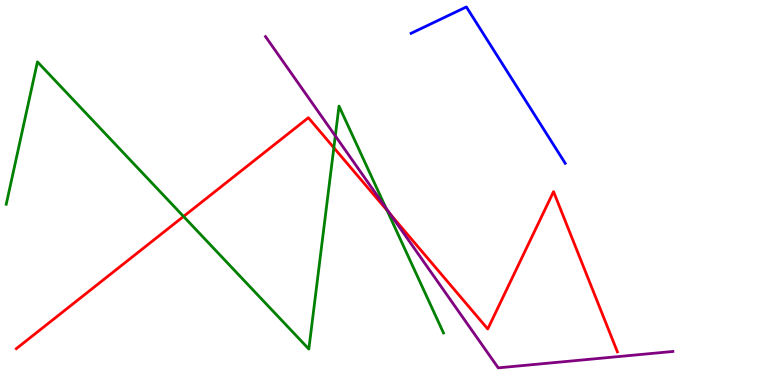[{'lines': ['blue', 'red'], 'intersections': []}, {'lines': ['green', 'red'], 'intersections': [{'x': 2.37, 'y': 4.38}, {'x': 4.31, 'y': 6.16}, {'x': 4.99, 'y': 4.54}]}, {'lines': ['purple', 'red'], 'intersections': [{'x': 5.04, 'y': 4.44}]}, {'lines': ['blue', 'green'], 'intersections': []}, {'lines': ['blue', 'purple'], 'intersections': []}, {'lines': ['green', 'purple'], 'intersections': [{'x': 4.33, 'y': 6.47}, {'x': 4.98, 'y': 4.6}]}]